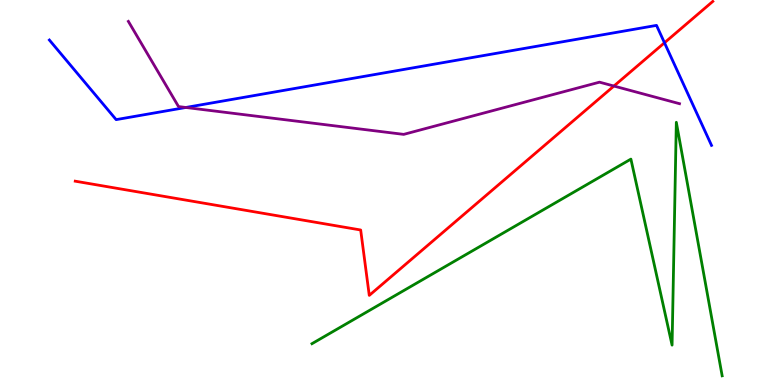[{'lines': ['blue', 'red'], 'intersections': [{'x': 8.57, 'y': 8.89}]}, {'lines': ['green', 'red'], 'intersections': []}, {'lines': ['purple', 'red'], 'intersections': [{'x': 7.92, 'y': 7.77}]}, {'lines': ['blue', 'green'], 'intersections': []}, {'lines': ['blue', 'purple'], 'intersections': [{'x': 2.4, 'y': 7.21}]}, {'lines': ['green', 'purple'], 'intersections': []}]